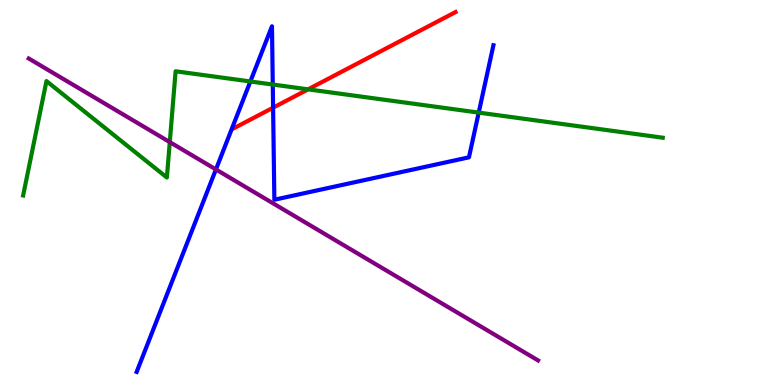[{'lines': ['blue', 'red'], 'intersections': [{'x': 3.52, 'y': 7.2}]}, {'lines': ['green', 'red'], 'intersections': [{'x': 3.98, 'y': 7.68}]}, {'lines': ['purple', 'red'], 'intersections': []}, {'lines': ['blue', 'green'], 'intersections': [{'x': 3.23, 'y': 7.88}, {'x': 3.52, 'y': 7.8}, {'x': 6.18, 'y': 7.08}]}, {'lines': ['blue', 'purple'], 'intersections': [{'x': 2.79, 'y': 5.6}]}, {'lines': ['green', 'purple'], 'intersections': [{'x': 2.19, 'y': 6.31}]}]